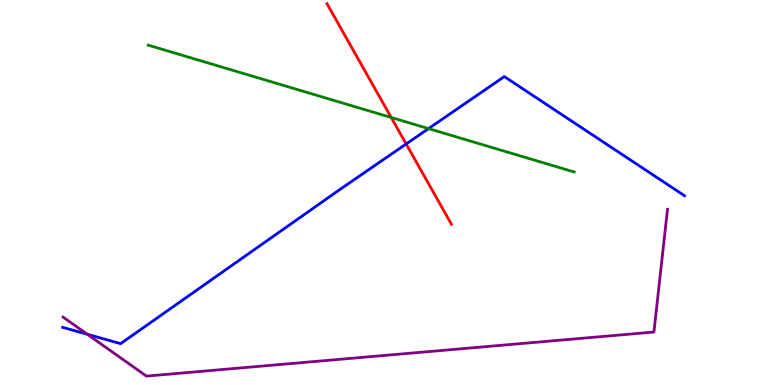[{'lines': ['blue', 'red'], 'intersections': [{'x': 5.24, 'y': 6.26}]}, {'lines': ['green', 'red'], 'intersections': [{'x': 5.05, 'y': 6.95}]}, {'lines': ['purple', 'red'], 'intersections': []}, {'lines': ['blue', 'green'], 'intersections': [{'x': 5.53, 'y': 6.66}]}, {'lines': ['blue', 'purple'], 'intersections': [{'x': 1.13, 'y': 1.32}]}, {'lines': ['green', 'purple'], 'intersections': []}]